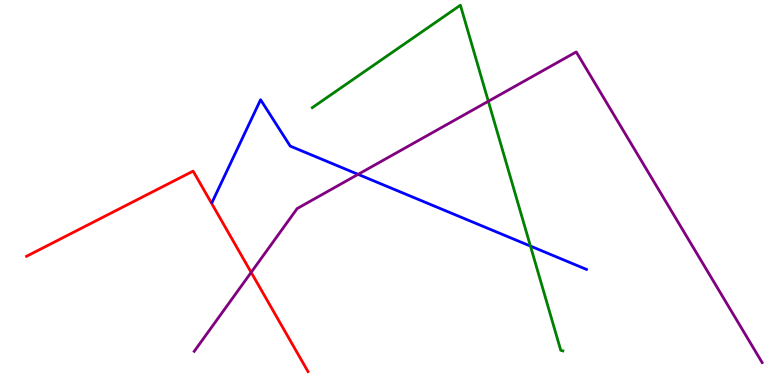[{'lines': ['blue', 'red'], 'intersections': []}, {'lines': ['green', 'red'], 'intersections': []}, {'lines': ['purple', 'red'], 'intersections': [{'x': 3.24, 'y': 2.93}]}, {'lines': ['blue', 'green'], 'intersections': [{'x': 6.84, 'y': 3.61}]}, {'lines': ['blue', 'purple'], 'intersections': [{'x': 4.62, 'y': 5.47}]}, {'lines': ['green', 'purple'], 'intersections': [{'x': 6.3, 'y': 7.37}]}]